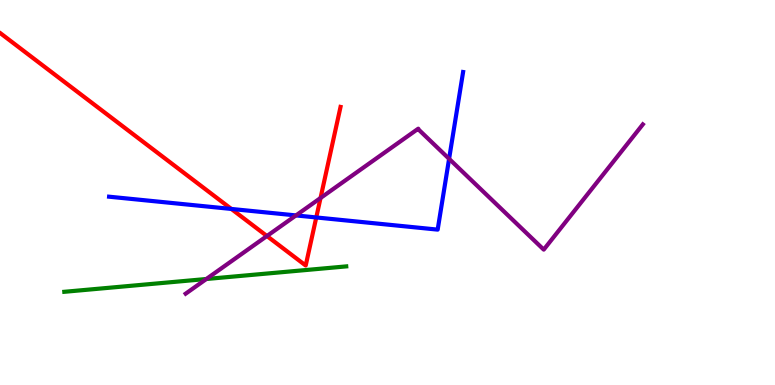[{'lines': ['blue', 'red'], 'intersections': [{'x': 2.99, 'y': 4.57}, {'x': 4.08, 'y': 4.35}]}, {'lines': ['green', 'red'], 'intersections': []}, {'lines': ['purple', 'red'], 'intersections': [{'x': 3.44, 'y': 3.87}, {'x': 4.14, 'y': 4.86}]}, {'lines': ['blue', 'green'], 'intersections': []}, {'lines': ['blue', 'purple'], 'intersections': [{'x': 3.82, 'y': 4.4}, {'x': 5.79, 'y': 5.87}]}, {'lines': ['green', 'purple'], 'intersections': [{'x': 2.66, 'y': 2.75}]}]